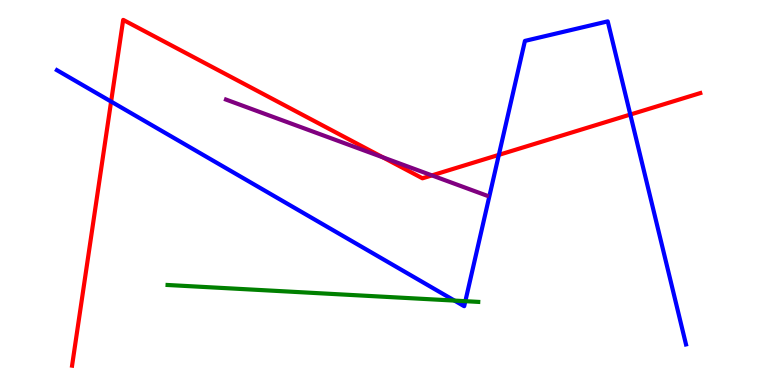[{'lines': ['blue', 'red'], 'intersections': [{'x': 1.43, 'y': 7.36}, {'x': 6.44, 'y': 5.98}, {'x': 8.13, 'y': 7.02}]}, {'lines': ['green', 'red'], 'intersections': []}, {'lines': ['purple', 'red'], 'intersections': [{'x': 4.94, 'y': 5.91}, {'x': 5.57, 'y': 5.44}]}, {'lines': ['blue', 'green'], 'intersections': [{'x': 5.86, 'y': 2.19}, {'x': 6.0, 'y': 2.18}]}, {'lines': ['blue', 'purple'], 'intersections': []}, {'lines': ['green', 'purple'], 'intersections': []}]